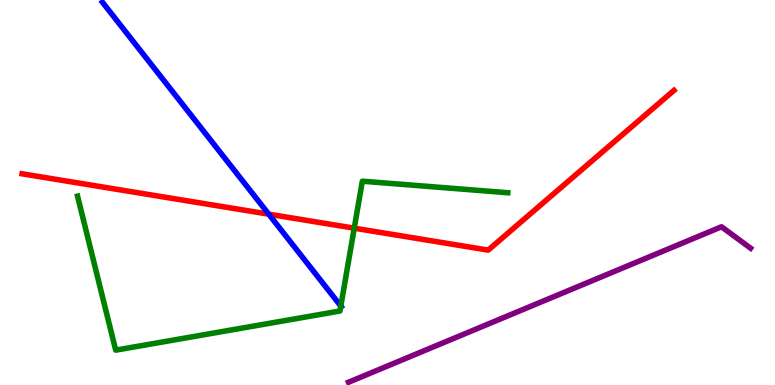[{'lines': ['blue', 'red'], 'intersections': [{'x': 3.47, 'y': 4.44}]}, {'lines': ['green', 'red'], 'intersections': [{'x': 4.57, 'y': 4.07}]}, {'lines': ['purple', 'red'], 'intersections': []}, {'lines': ['blue', 'green'], 'intersections': [{'x': 4.4, 'y': 2.05}]}, {'lines': ['blue', 'purple'], 'intersections': []}, {'lines': ['green', 'purple'], 'intersections': []}]